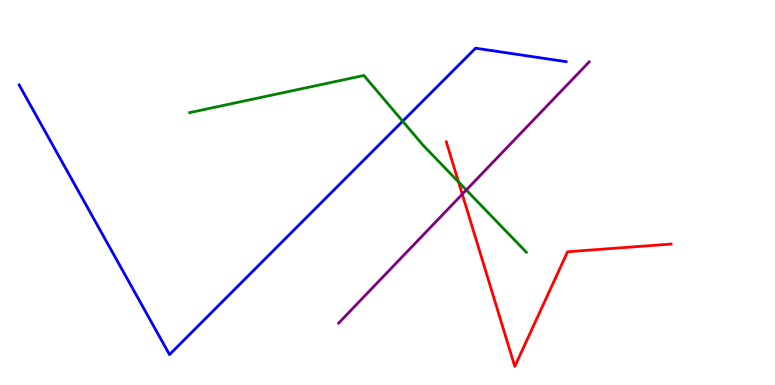[{'lines': ['blue', 'red'], 'intersections': []}, {'lines': ['green', 'red'], 'intersections': [{'x': 5.92, 'y': 5.27}]}, {'lines': ['purple', 'red'], 'intersections': [{'x': 5.96, 'y': 4.96}]}, {'lines': ['blue', 'green'], 'intersections': [{'x': 5.2, 'y': 6.85}]}, {'lines': ['blue', 'purple'], 'intersections': []}, {'lines': ['green', 'purple'], 'intersections': [{'x': 6.02, 'y': 5.06}]}]